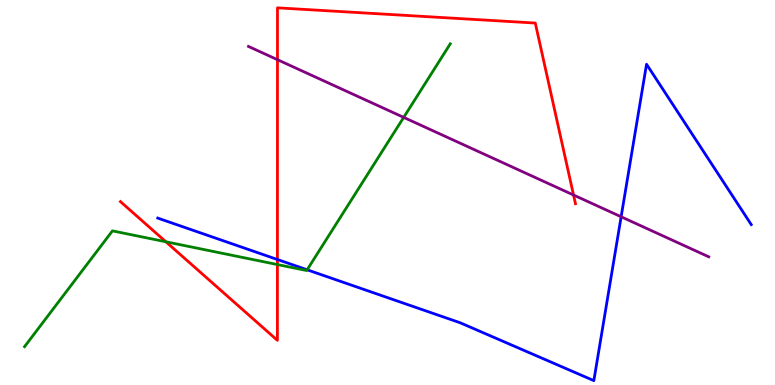[{'lines': ['blue', 'red'], 'intersections': [{'x': 3.58, 'y': 3.26}]}, {'lines': ['green', 'red'], 'intersections': [{'x': 2.14, 'y': 3.72}, {'x': 3.58, 'y': 3.13}]}, {'lines': ['purple', 'red'], 'intersections': [{'x': 3.58, 'y': 8.45}, {'x': 7.4, 'y': 4.93}]}, {'lines': ['blue', 'green'], 'intersections': [{'x': 3.96, 'y': 2.99}]}, {'lines': ['blue', 'purple'], 'intersections': [{'x': 8.01, 'y': 4.37}]}, {'lines': ['green', 'purple'], 'intersections': [{'x': 5.21, 'y': 6.95}]}]